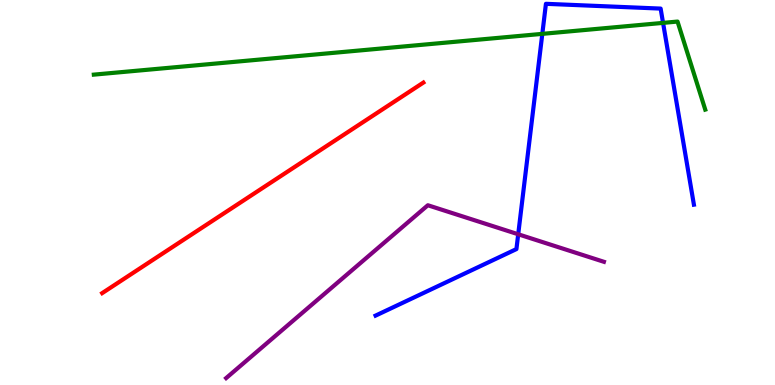[{'lines': ['blue', 'red'], 'intersections': []}, {'lines': ['green', 'red'], 'intersections': []}, {'lines': ['purple', 'red'], 'intersections': []}, {'lines': ['blue', 'green'], 'intersections': [{'x': 7.0, 'y': 9.12}, {'x': 8.56, 'y': 9.41}]}, {'lines': ['blue', 'purple'], 'intersections': [{'x': 6.69, 'y': 3.92}]}, {'lines': ['green', 'purple'], 'intersections': []}]